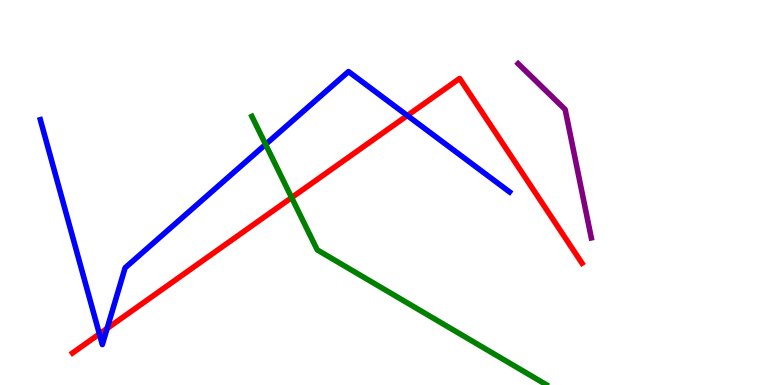[{'lines': ['blue', 'red'], 'intersections': [{'x': 1.28, 'y': 1.33}, {'x': 1.38, 'y': 1.47}, {'x': 5.26, 'y': 7.0}]}, {'lines': ['green', 'red'], 'intersections': [{'x': 3.76, 'y': 4.87}]}, {'lines': ['purple', 'red'], 'intersections': []}, {'lines': ['blue', 'green'], 'intersections': [{'x': 3.43, 'y': 6.25}]}, {'lines': ['blue', 'purple'], 'intersections': []}, {'lines': ['green', 'purple'], 'intersections': []}]